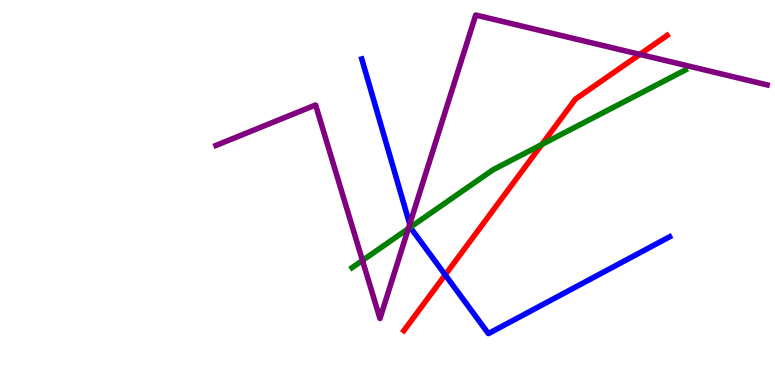[{'lines': ['blue', 'red'], 'intersections': [{'x': 5.74, 'y': 2.86}]}, {'lines': ['green', 'red'], 'intersections': [{'x': 6.99, 'y': 6.25}]}, {'lines': ['purple', 'red'], 'intersections': [{'x': 8.26, 'y': 8.59}]}, {'lines': ['blue', 'green'], 'intersections': [{'x': 5.3, 'y': 4.1}]}, {'lines': ['blue', 'purple'], 'intersections': [{'x': 5.29, 'y': 4.18}]}, {'lines': ['green', 'purple'], 'intersections': [{'x': 4.68, 'y': 3.23}, {'x': 5.27, 'y': 4.06}]}]